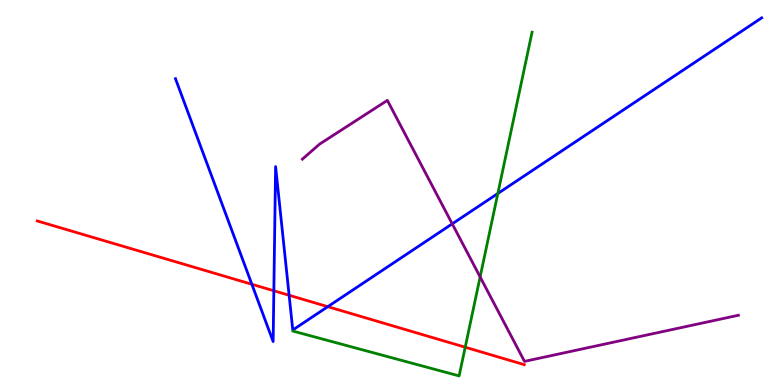[{'lines': ['blue', 'red'], 'intersections': [{'x': 3.25, 'y': 2.62}, {'x': 3.53, 'y': 2.45}, {'x': 3.73, 'y': 2.33}, {'x': 4.23, 'y': 2.03}]}, {'lines': ['green', 'red'], 'intersections': [{'x': 6.0, 'y': 0.981}]}, {'lines': ['purple', 'red'], 'intersections': []}, {'lines': ['blue', 'green'], 'intersections': [{'x': 6.42, 'y': 4.97}]}, {'lines': ['blue', 'purple'], 'intersections': [{'x': 5.84, 'y': 4.19}]}, {'lines': ['green', 'purple'], 'intersections': [{'x': 6.2, 'y': 2.81}]}]